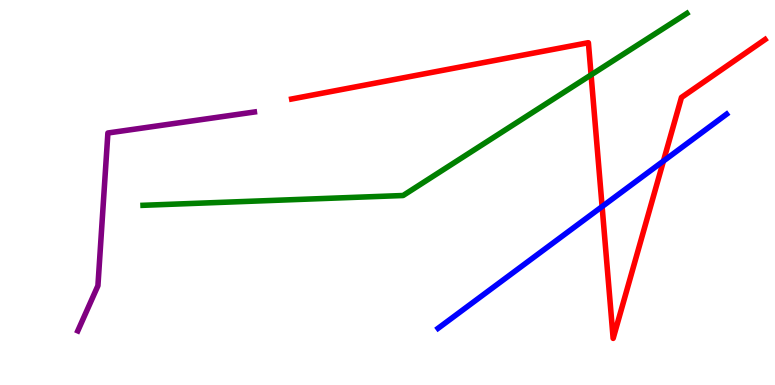[{'lines': ['blue', 'red'], 'intersections': [{'x': 7.77, 'y': 4.63}, {'x': 8.56, 'y': 5.82}]}, {'lines': ['green', 'red'], 'intersections': [{'x': 7.63, 'y': 8.06}]}, {'lines': ['purple', 'red'], 'intersections': []}, {'lines': ['blue', 'green'], 'intersections': []}, {'lines': ['blue', 'purple'], 'intersections': []}, {'lines': ['green', 'purple'], 'intersections': []}]